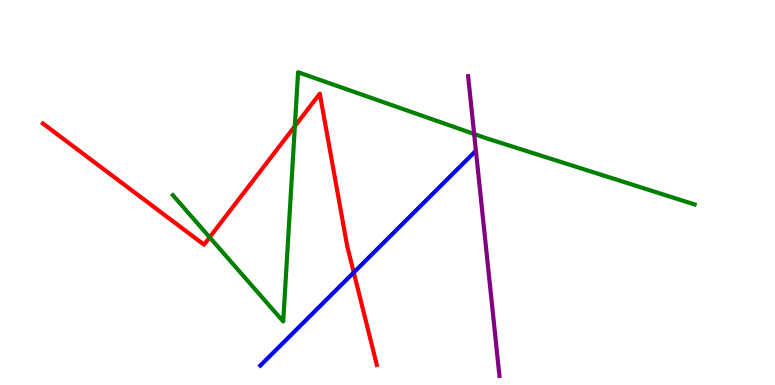[{'lines': ['blue', 'red'], 'intersections': [{'x': 4.56, 'y': 2.92}]}, {'lines': ['green', 'red'], 'intersections': [{'x': 2.71, 'y': 3.84}, {'x': 3.8, 'y': 6.72}]}, {'lines': ['purple', 'red'], 'intersections': []}, {'lines': ['blue', 'green'], 'intersections': []}, {'lines': ['blue', 'purple'], 'intersections': []}, {'lines': ['green', 'purple'], 'intersections': [{'x': 6.12, 'y': 6.52}]}]